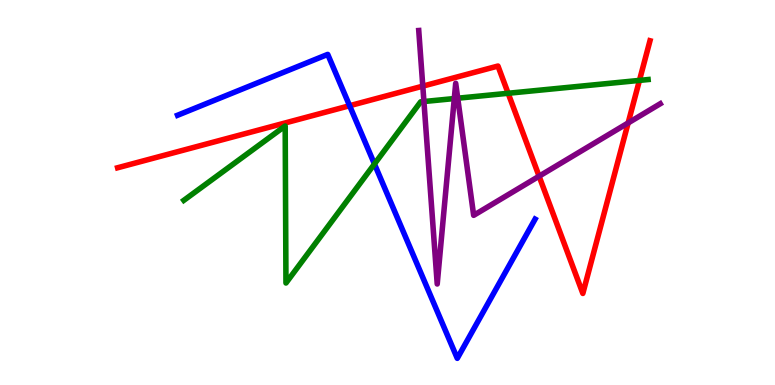[{'lines': ['blue', 'red'], 'intersections': [{'x': 4.51, 'y': 7.25}]}, {'lines': ['green', 'red'], 'intersections': [{'x': 6.56, 'y': 7.58}, {'x': 8.25, 'y': 7.91}]}, {'lines': ['purple', 'red'], 'intersections': [{'x': 5.46, 'y': 7.76}, {'x': 6.96, 'y': 5.42}, {'x': 8.11, 'y': 6.81}]}, {'lines': ['blue', 'green'], 'intersections': [{'x': 4.83, 'y': 5.74}]}, {'lines': ['blue', 'purple'], 'intersections': []}, {'lines': ['green', 'purple'], 'intersections': [{'x': 5.47, 'y': 7.36}, {'x': 5.86, 'y': 7.44}, {'x': 5.91, 'y': 7.45}]}]